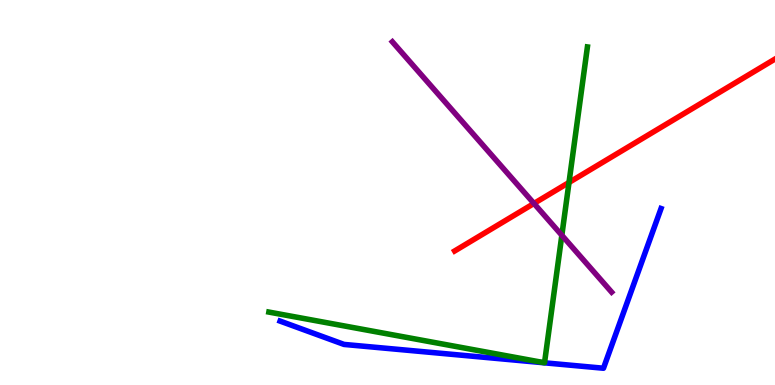[{'lines': ['blue', 'red'], 'intersections': []}, {'lines': ['green', 'red'], 'intersections': [{'x': 7.34, 'y': 5.26}]}, {'lines': ['purple', 'red'], 'intersections': [{'x': 6.89, 'y': 4.72}]}, {'lines': ['blue', 'green'], 'intersections': []}, {'lines': ['blue', 'purple'], 'intersections': []}, {'lines': ['green', 'purple'], 'intersections': [{'x': 7.25, 'y': 3.89}]}]